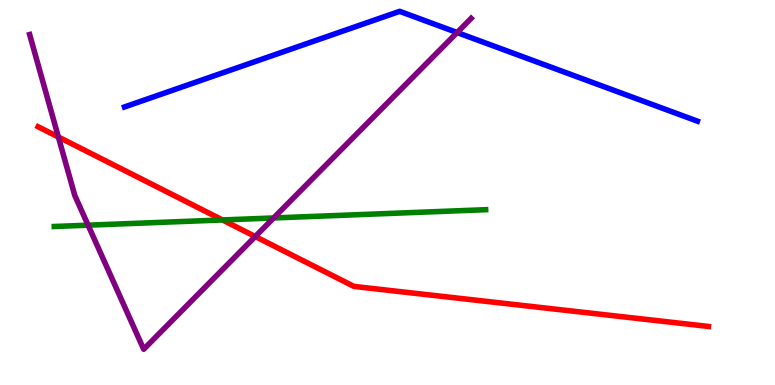[{'lines': ['blue', 'red'], 'intersections': []}, {'lines': ['green', 'red'], 'intersections': [{'x': 2.87, 'y': 4.29}]}, {'lines': ['purple', 'red'], 'intersections': [{'x': 0.753, 'y': 6.44}, {'x': 3.29, 'y': 3.86}]}, {'lines': ['blue', 'green'], 'intersections': []}, {'lines': ['blue', 'purple'], 'intersections': [{'x': 5.9, 'y': 9.16}]}, {'lines': ['green', 'purple'], 'intersections': [{'x': 1.14, 'y': 4.15}, {'x': 3.53, 'y': 4.34}]}]